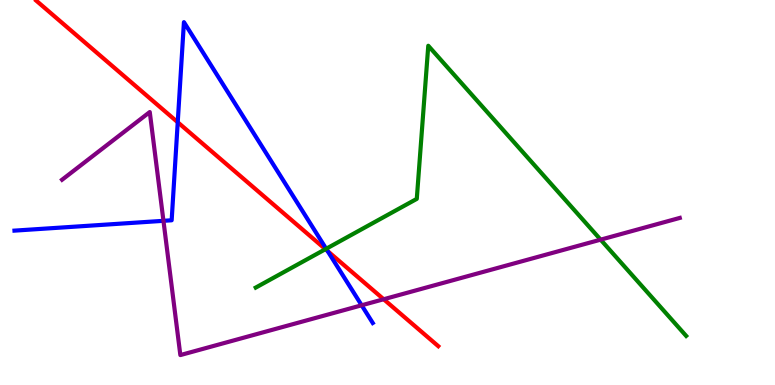[{'lines': ['blue', 'red'], 'intersections': [{'x': 2.29, 'y': 6.82}, {'x': 4.23, 'y': 3.48}]}, {'lines': ['green', 'red'], 'intersections': [{'x': 4.2, 'y': 3.53}]}, {'lines': ['purple', 'red'], 'intersections': [{'x': 4.95, 'y': 2.23}]}, {'lines': ['blue', 'green'], 'intersections': [{'x': 4.21, 'y': 3.54}]}, {'lines': ['blue', 'purple'], 'intersections': [{'x': 2.11, 'y': 4.26}, {'x': 4.67, 'y': 2.07}]}, {'lines': ['green', 'purple'], 'intersections': [{'x': 7.75, 'y': 3.78}]}]